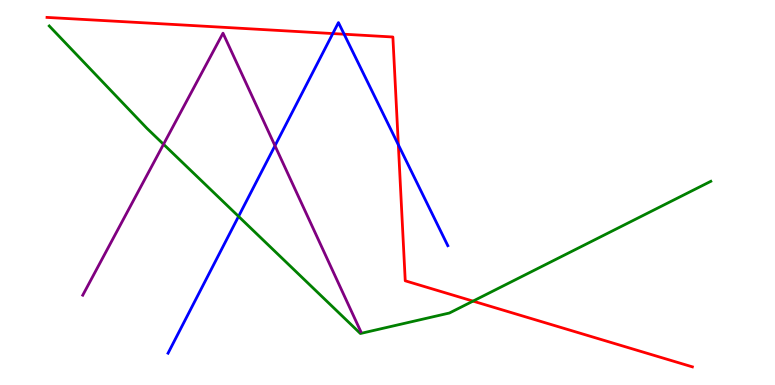[{'lines': ['blue', 'red'], 'intersections': [{'x': 4.29, 'y': 9.13}, {'x': 4.44, 'y': 9.11}, {'x': 5.14, 'y': 6.24}]}, {'lines': ['green', 'red'], 'intersections': [{'x': 6.1, 'y': 2.18}]}, {'lines': ['purple', 'red'], 'intersections': []}, {'lines': ['blue', 'green'], 'intersections': [{'x': 3.08, 'y': 4.38}]}, {'lines': ['blue', 'purple'], 'intersections': [{'x': 3.55, 'y': 6.21}]}, {'lines': ['green', 'purple'], 'intersections': [{'x': 2.11, 'y': 6.25}]}]